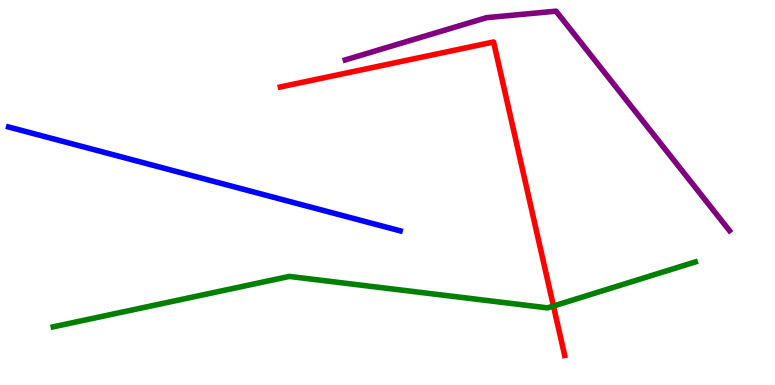[{'lines': ['blue', 'red'], 'intersections': []}, {'lines': ['green', 'red'], 'intersections': [{'x': 7.14, 'y': 2.05}]}, {'lines': ['purple', 'red'], 'intersections': []}, {'lines': ['blue', 'green'], 'intersections': []}, {'lines': ['blue', 'purple'], 'intersections': []}, {'lines': ['green', 'purple'], 'intersections': []}]